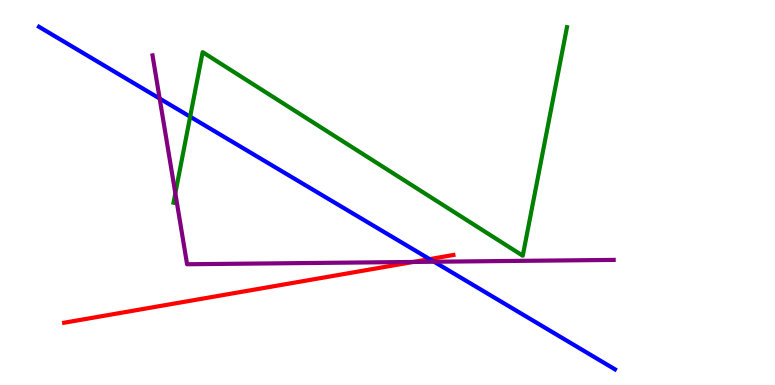[{'lines': ['blue', 'red'], 'intersections': [{'x': 5.54, 'y': 3.27}]}, {'lines': ['green', 'red'], 'intersections': []}, {'lines': ['purple', 'red'], 'intersections': [{'x': 5.33, 'y': 3.2}]}, {'lines': ['blue', 'green'], 'intersections': [{'x': 2.45, 'y': 6.97}]}, {'lines': ['blue', 'purple'], 'intersections': [{'x': 2.06, 'y': 7.44}, {'x': 5.6, 'y': 3.2}]}, {'lines': ['green', 'purple'], 'intersections': [{'x': 2.26, 'y': 4.98}]}]